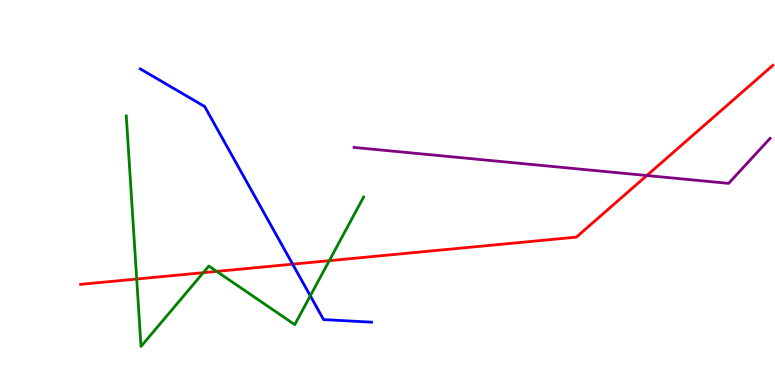[{'lines': ['blue', 'red'], 'intersections': [{'x': 3.78, 'y': 3.14}]}, {'lines': ['green', 'red'], 'intersections': [{'x': 1.76, 'y': 2.75}, {'x': 2.62, 'y': 2.92}, {'x': 2.8, 'y': 2.95}, {'x': 4.25, 'y': 3.23}]}, {'lines': ['purple', 'red'], 'intersections': [{'x': 8.35, 'y': 5.44}]}, {'lines': ['blue', 'green'], 'intersections': [{'x': 4.0, 'y': 2.32}]}, {'lines': ['blue', 'purple'], 'intersections': []}, {'lines': ['green', 'purple'], 'intersections': []}]